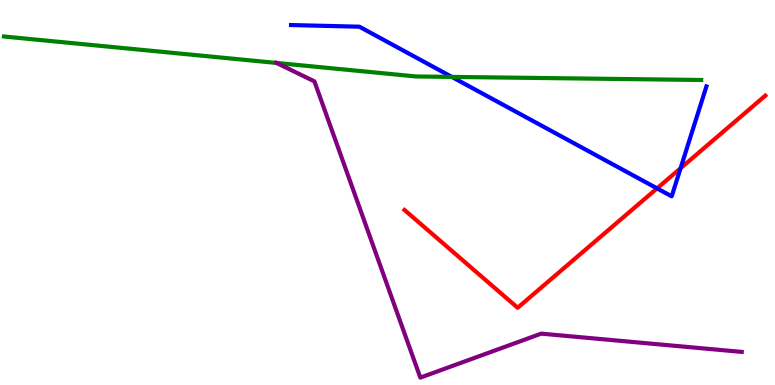[{'lines': ['blue', 'red'], 'intersections': [{'x': 8.48, 'y': 5.11}, {'x': 8.78, 'y': 5.63}]}, {'lines': ['green', 'red'], 'intersections': []}, {'lines': ['purple', 'red'], 'intersections': []}, {'lines': ['blue', 'green'], 'intersections': [{'x': 5.83, 'y': 8.0}]}, {'lines': ['blue', 'purple'], 'intersections': []}, {'lines': ['green', 'purple'], 'intersections': [{'x': 3.57, 'y': 8.37}]}]